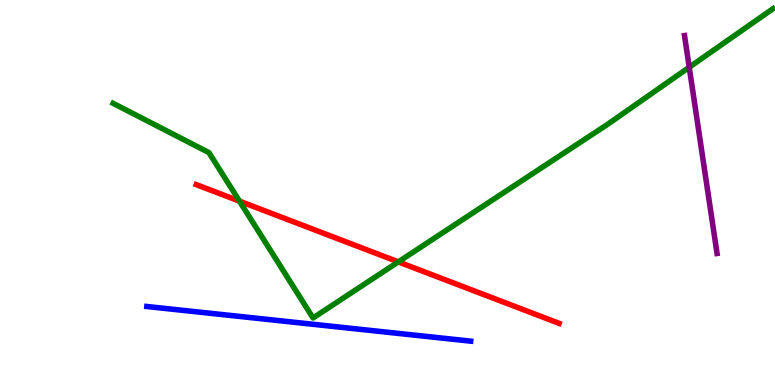[{'lines': ['blue', 'red'], 'intersections': []}, {'lines': ['green', 'red'], 'intersections': [{'x': 3.09, 'y': 4.78}, {'x': 5.14, 'y': 3.2}]}, {'lines': ['purple', 'red'], 'intersections': []}, {'lines': ['blue', 'green'], 'intersections': []}, {'lines': ['blue', 'purple'], 'intersections': []}, {'lines': ['green', 'purple'], 'intersections': [{'x': 8.89, 'y': 8.25}]}]